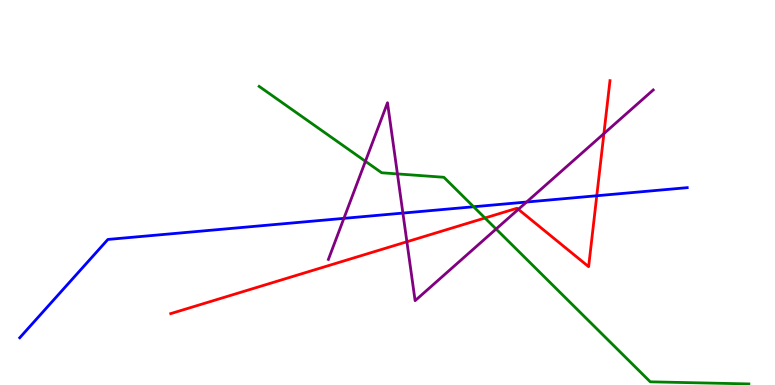[{'lines': ['blue', 'red'], 'intersections': [{'x': 7.7, 'y': 4.92}]}, {'lines': ['green', 'red'], 'intersections': [{'x': 6.26, 'y': 4.34}]}, {'lines': ['purple', 'red'], 'intersections': [{'x': 5.25, 'y': 3.72}, {'x': 6.69, 'y': 4.56}, {'x': 7.79, 'y': 6.53}]}, {'lines': ['blue', 'green'], 'intersections': [{'x': 6.11, 'y': 4.63}]}, {'lines': ['blue', 'purple'], 'intersections': [{'x': 4.44, 'y': 4.33}, {'x': 5.2, 'y': 4.47}, {'x': 6.79, 'y': 4.75}]}, {'lines': ['green', 'purple'], 'intersections': [{'x': 4.72, 'y': 5.81}, {'x': 5.13, 'y': 5.48}, {'x': 6.4, 'y': 4.05}]}]